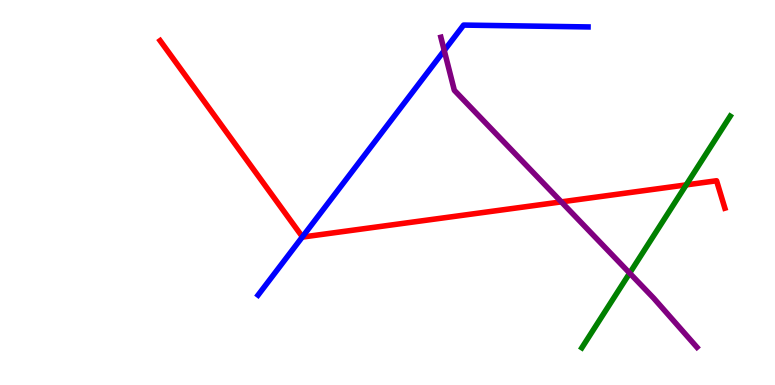[{'lines': ['blue', 'red'], 'intersections': [{'x': 3.9, 'y': 3.85}]}, {'lines': ['green', 'red'], 'intersections': [{'x': 8.85, 'y': 5.2}]}, {'lines': ['purple', 'red'], 'intersections': [{'x': 7.24, 'y': 4.76}]}, {'lines': ['blue', 'green'], 'intersections': []}, {'lines': ['blue', 'purple'], 'intersections': [{'x': 5.73, 'y': 8.69}]}, {'lines': ['green', 'purple'], 'intersections': [{'x': 8.12, 'y': 2.91}]}]